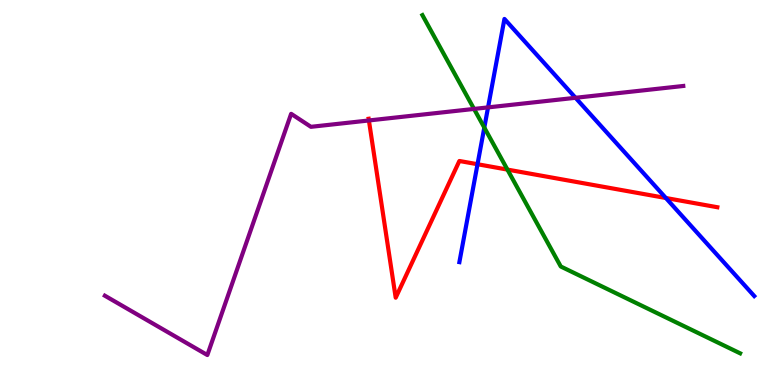[{'lines': ['blue', 'red'], 'intersections': [{'x': 6.16, 'y': 5.73}, {'x': 8.59, 'y': 4.86}]}, {'lines': ['green', 'red'], 'intersections': [{'x': 6.55, 'y': 5.59}]}, {'lines': ['purple', 'red'], 'intersections': [{'x': 4.76, 'y': 6.87}]}, {'lines': ['blue', 'green'], 'intersections': [{'x': 6.25, 'y': 6.69}]}, {'lines': ['blue', 'purple'], 'intersections': [{'x': 6.3, 'y': 7.21}, {'x': 7.43, 'y': 7.46}]}, {'lines': ['green', 'purple'], 'intersections': [{'x': 6.12, 'y': 7.17}]}]